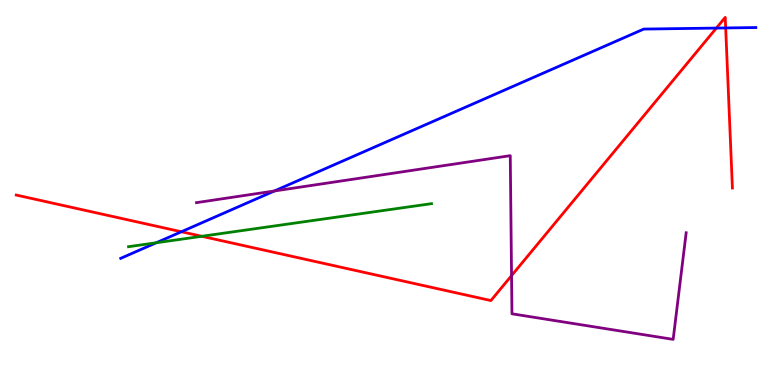[{'lines': ['blue', 'red'], 'intersections': [{'x': 2.34, 'y': 3.98}, {'x': 9.24, 'y': 9.27}, {'x': 9.36, 'y': 9.27}]}, {'lines': ['green', 'red'], 'intersections': [{'x': 2.6, 'y': 3.86}]}, {'lines': ['purple', 'red'], 'intersections': [{'x': 6.6, 'y': 2.84}]}, {'lines': ['blue', 'green'], 'intersections': [{'x': 2.02, 'y': 3.69}]}, {'lines': ['blue', 'purple'], 'intersections': [{'x': 3.54, 'y': 5.04}]}, {'lines': ['green', 'purple'], 'intersections': []}]